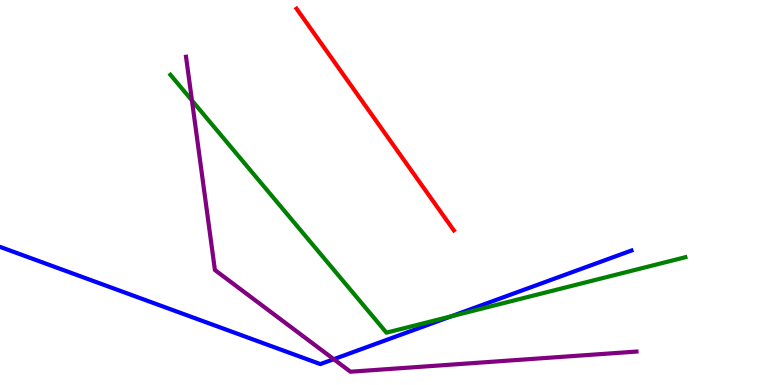[{'lines': ['blue', 'red'], 'intersections': []}, {'lines': ['green', 'red'], 'intersections': []}, {'lines': ['purple', 'red'], 'intersections': []}, {'lines': ['blue', 'green'], 'intersections': [{'x': 5.82, 'y': 1.78}]}, {'lines': ['blue', 'purple'], 'intersections': [{'x': 4.31, 'y': 0.67}]}, {'lines': ['green', 'purple'], 'intersections': [{'x': 2.48, 'y': 7.39}]}]